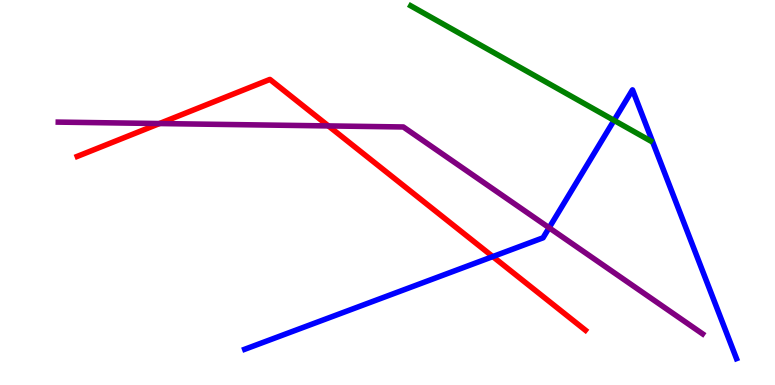[{'lines': ['blue', 'red'], 'intersections': [{'x': 6.36, 'y': 3.34}]}, {'lines': ['green', 'red'], 'intersections': []}, {'lines': ['purple', 'red'], 'intersections': [{'x': 2.06, 'y': 6.79}, {'x': 4.24, 'y': 6.73}]}, {'lines': ['blue', 'green'], 'intersections': [{'x': 7.92, 'y': 6.87}]}, {'lines': ['blue', 'purple'], 'intersections': [{'x': 7.09, 'y': 4.08}]}, {'lines': ['green', 'purple'], 'intersections': []}]